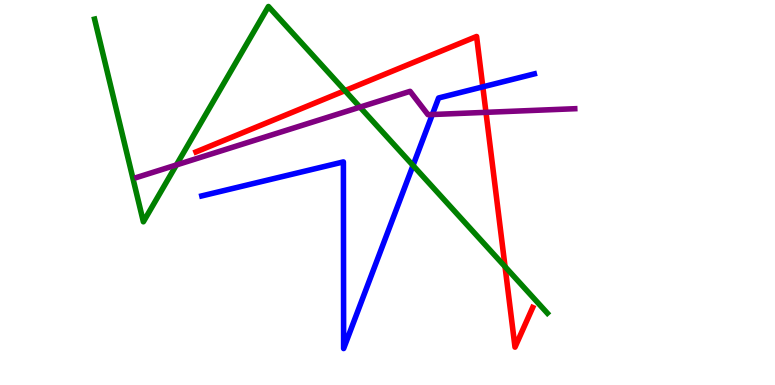[{'lines': ['blue', 'red'], 'intersections': [{'x': 6.23, 'y': 7.74}]}, {'lines': ['green', 'red'], 'intersections': [{'x': 4.45, 'y': 7.65}, {'x': 6.52, 'y': 3.07}]}, {'lines': ['purple', 'red'], 'intersections': [{'x': 6.27, 'y': 7.08}]}, {'lines': ['blue', 'green'], 'intersections': [{'x': 5.33, 'y': 5.7}]}, {'lines': ['blue', 'purple'], 'intersections': [{'x': 5.58, 'y': 7.03}]}, {'lines': ['green', 'purple'], 'intersections': [{'x': 2.28, 'y': 5.72}, {'x': 4.64, 'y': 7.22}]}]